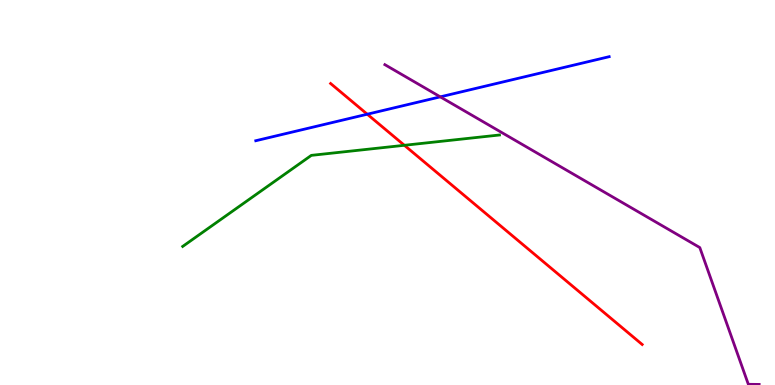[{'lines': ['blue', 'red'], 'intersections': [{'x': 4.74, 'y': 7.03}]}, {'lines': ['green', 'red'], 'intersections': [{'x': 5.22, 'y': 6.23}]}, {'lines': ['purple', 'red'], 'intersections': []}, {'lines': ['blue', 'green'], 'intersections': []}, {'lines': ['blue', 'purple'], 'intersections': [{'x': 5.68, 'y': 7.48}]}, {'lines': ['green', 'purple'], 'intersections': []}]